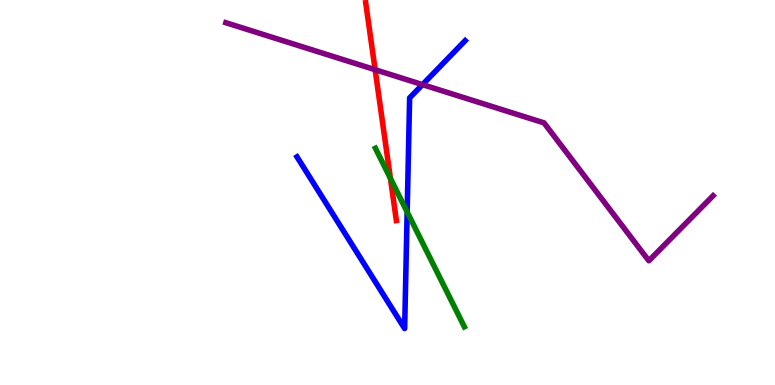[{'lines': ['blue', 'red'], 'intersections': []}, {'lines': ['green', 'red'], 'intersections': [{'x': 5.04, 'y': 5.37}]}, {'lines': ['purple', 'red'], 'intersections': [{'x': 4.84, 'y': 8.19}]}, {'lines': ['blue', 'green'], 'intersections': [{'x': 5.25, 'y': 4.49}]}, {'lines': ['blue', 'purple'], 'intersections': [{'x': 5.45, 'y': 7.8}]}, {'lines': ['green', 'purple'], 'intersections': []}]